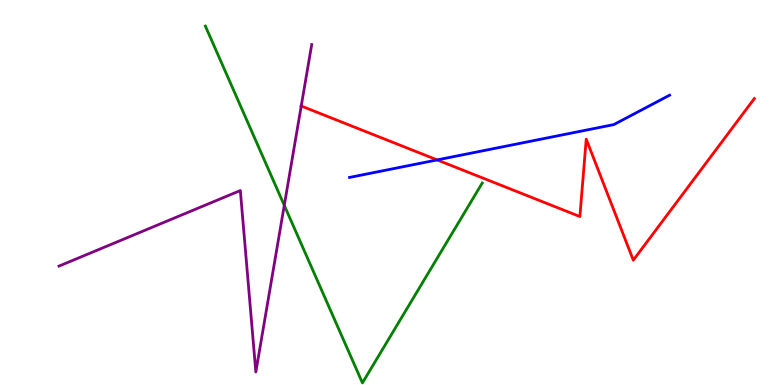[{'lines': ['blue', 'red'], 'intersections': [{'x': 5.64, 'y': 5.85}]}, {'lines': ['green', 'red'], 'intersections': []}, {'lines': ['purple', 'red'], 'intersections': [{'x': 3.89, 'y': 7.25}]}, {'lines': ['blue', 'green'], 'intersections': []}, {'lines': ['blue', 'purple'], 'intersections': []}, {'lines': ['green', 'purple'], 'intersections': [{'x': 3.67, 'y': 4.67}]}]